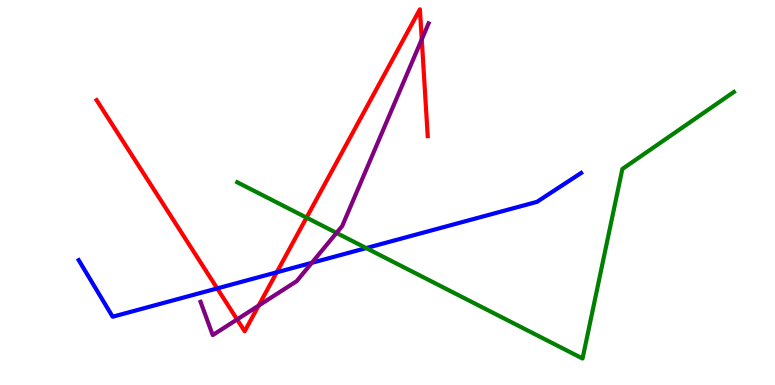[{'lines': ['blue', 'red'], 'intersections': [{'x': 2.8, 'y': 2.51}, {'x': 3.57, 'y': 2.93}]}, {'lines': ['green', 'red'], 'intersections': [{'x': 3.96, 'y': 4.35}]}, {'lines': ['purple', 'red'], 'intersections': [{'x': 3.06, 'y': 1.7}, {'x': 3.34, 'y': 2.06}, {'x': 5.44, 'y': 8.98}]}, {'lines': ['blue', 'green'], 'intersections': [{'x': 4.73, 'y': 3.56}]}, {'lines': ['blue', 'purple'], 'intersections': [{'x': 4.02, 'y': 3.17}]}, {'lines': ['green', 'purple'], 'intersections': [{'x': 4.34, 'y': 3.95}]}]